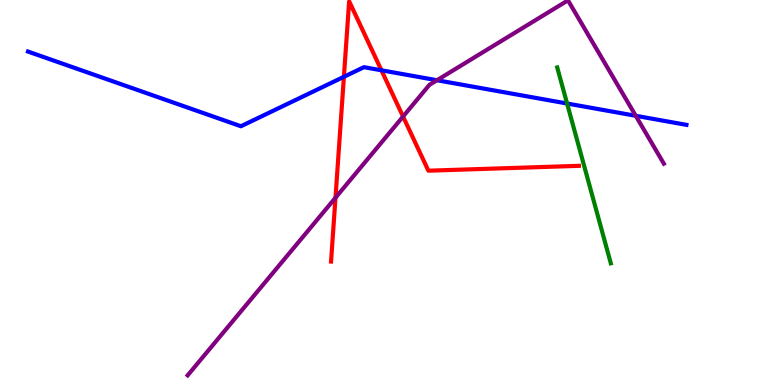[{'lines': ['blue', 'red'], 'intersections': [{'x': 4.44, 'y': 8.01}, {'x': 4.92, 'y': 8.17}]}, {'lines': ['green', 'red'], 'intersections': []}, {'lines': ['purple', 'red'], 'intersections': [{'x': 4.33, 'y': 4.86}, {'x': 5.2, 'y': 6.97}]}, {'lines': ['blue', 'green'], 'intersections': [{'x': 7.32, 'y': 7.31}]}, {'lines': ['blue', 'purple'], 'intersections': [{'x': 5.64, 'y': 7.92}, {'x': 8.2, 'y': 6.99}]}, {'lines': ['green', 'purple'], 'intersections': []}]